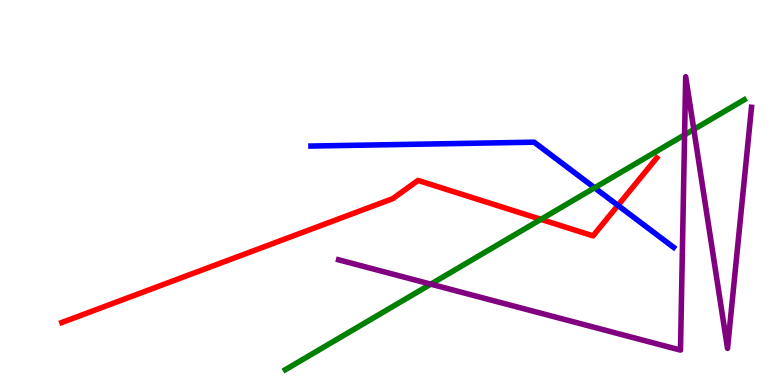[{'lines': ['blue', 'red'], 'intersections': [{'x': 7.97, 'y': 4.67}]}, {'lines': ['green', 'red'], 'intersections': [{'x': 6.98, 'y': 4.3}]}, {'lines': ['purple', 'red'], 'intersections': []}, {'lines': ['blue', 'green'], 'intersections': [{'x': 7.67, 'y': 5.12}]}, {'lines': ['blue', 'purple'], 'intersections': []}, {'lines': ['green', 'purple'], 'intersections': [{'x': 5.56, 'y': 2.62}, {'x': 8.83, 'y': 6.5}, {'x': 8.95, 'y': 6.64}]}]